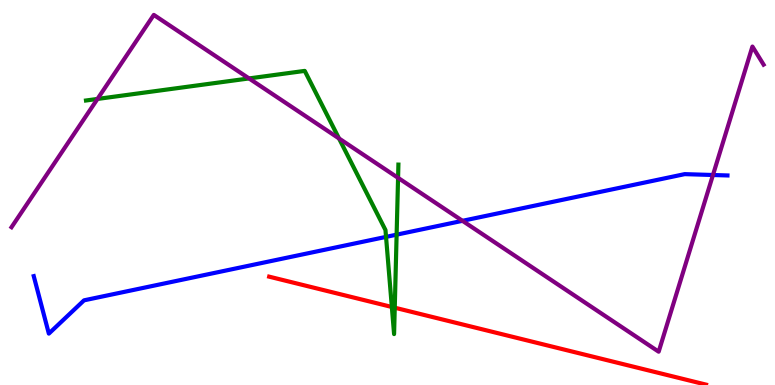[{'lines': ['blue', 'red'], 'intersections': []}, {'lines': ['green', 'red'], 'intersections': [{'x': 5.06, 'y': 2.03}, {'x': 5.09, 'y': 2.01}]}, {'lines': ['purple', 'red'], 'intersections': []}, {'lines': ['blue', 'green'], 'intersections': [{'x': 4.98, 'y': 3.85}, {'x': 5.12, 'y': 3.9}]}, {'lines': ['blue', 'purple'], 'intersections': [{'x': 5.97, 'y': 4.26}, {'x': 9.2, 'y': 5.45}]}, {'lines': ['green', 'purple'], 'intersections': [{'x': 1.26, 'y': 7.43}, {'x': 3.21, 'y': 7.96}, {'x': 4.37, 'y': 6.4}, {'x': 5.14, 'y': 5.38}]}]